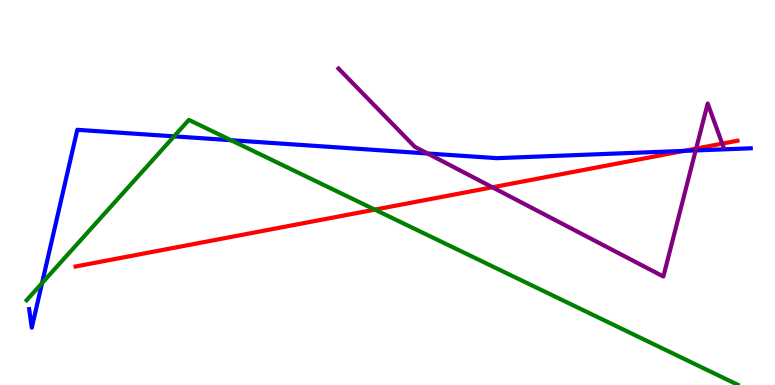[{'lines': ['blue', 'red'], 'intersections': [{'x': 8.82, 'y': 6.08}]}, {'lines': ['green', 'red'], 'intersections': [{'x': 4.84, 'y': 4.56}]}, {'lines': ['purple', 'red'], 'intersections': [{'x': 6.35, 'y': 5.14}, {'x': 8.98, 'y': 6.14}, {'x': 9.32, 'y': 6.27}]}, {'lines': ['blue', 'green'], 'intersections': [{'x': 0.542, 'y': 2.65}, {'x': 2.25, 'y': 6.46}, {'x': 2.98, 'y': 6.36}]}, {'lines': ['blue', 'purple'], 'intersections': [{'x': 5.52, 'y': 6.01}, {'x': 8.98, 'y': 6.09}]}, {'lines': ['green', 'purple'], 'intersections': []}]